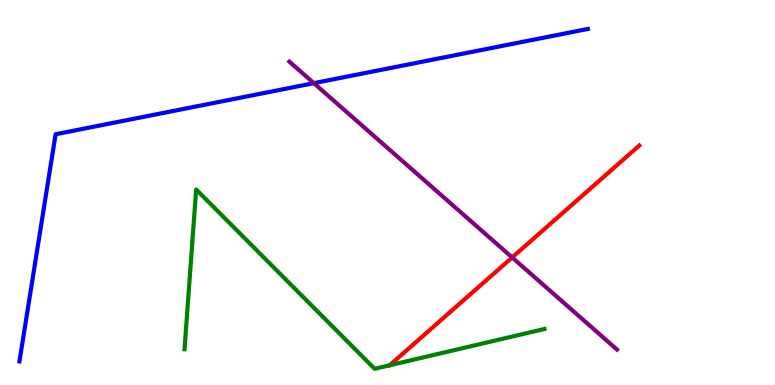[{'lines': ['blue', 'red'], 'intersections': []}, {'lines': ['green', 'red'], 'intersections': []}, {'lines': ['purple', 'red'], 'intersections': [{'x': 6.61, 'y': 3.31}]}, {'lines': ['blue', 'green'], 'intersections': []}, {'lines': ['blue', 'purple'], 'intersections': [{'x': 4.05, 'y': 7.84}]}, {'lines': ['green', 'purple'], 'intersections': []}]